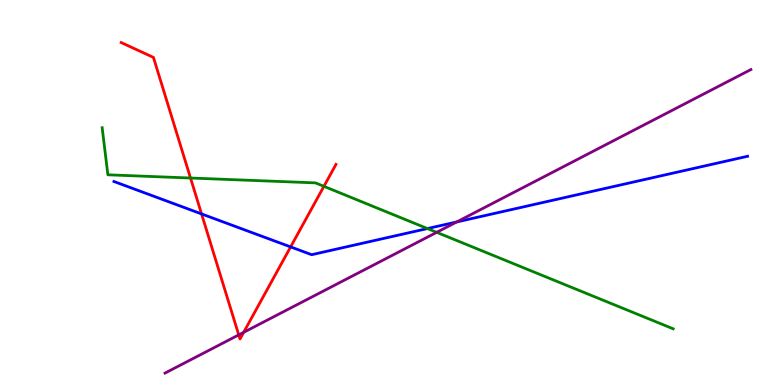[{'lines': ['blue', 'red'], 'intersections': [{'x': 2.6, 'y': 4.44}, {'x': 3.75, 'y': 3.59}]}, {'lines': ['green', 'red'], 'intersections': [{'x': 2.46, 'y': 5.38}, {'x': 4.18, 'y': 5.16}]}, {'lines': ['purple', 'red'], 'intersections': [{'x': 3.08, 'y': 1.3}, {'x': 3.14, 'y': 1.37}]}, {'lines': ['blue', 'green'], 'intersections': [{'x': 5.52, 'y': 4.06}]}, {'lines': ['blue', 'purple'], 'intersections': [{'x': 5.89, 'y': 4.24}]}, {'lines': ['green', 'purple'], 'intersections': [{'x': 5.63, 'y': 3.97}]}]